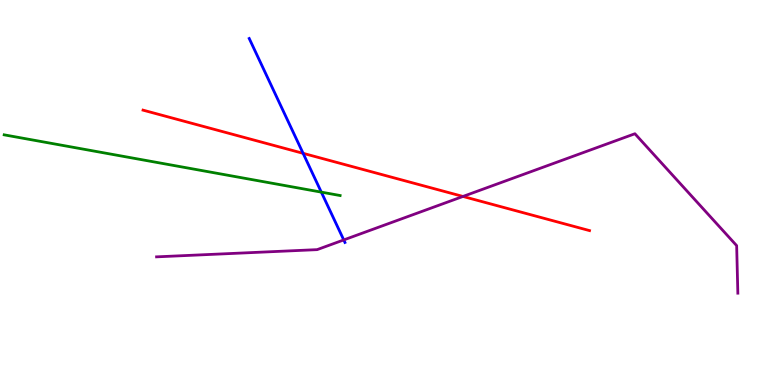[{'lines': ['blue', 'red'], 'intersections': [{'x': 3.91, 'y': 6.02}]}, {'lines': ['green', 'red'], 'intersections': []}, {'lines': ['purple', 'red'], 'intersections': [{'x': 5.97, 'y': 4.9}]}, {'lines': ['blue', 'green'], 'intersections': [{'x': 4.15, 'y': 5.01}]}, {'lines': ['blue', 'purple'], 'intersections': [{'x': 4.44, 'y': 3.77}]}, {'lines': ['green', 'purple'], 'intersections': []}]